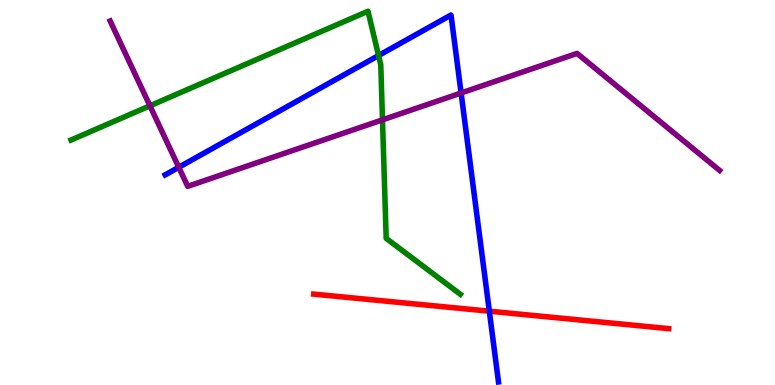[{'lines': ['blue', 'red'], 'intersections': [{'x': 6.31, 'y': 1.92}]}, {'lines': ['green', 'red'], 'intersections': []}, {'lines': ['purple', 'red'], 'intersections': []}, {'lines': ['blue', 'green'], 'intersections': [{'x': 4.88, 'y': 8.56}]}, {'lines': ['blue', 'purple'], 'intersections': [{'x': 2.31, 'y': 5.66}, {'x': 5.95, 'y': 7.58}]}, {'lines': ['green', 'purple'], 'intersections': [{'x': 1.93, 'y': 7.25}, {'x': 4.94, 'y': 6.89}]}]